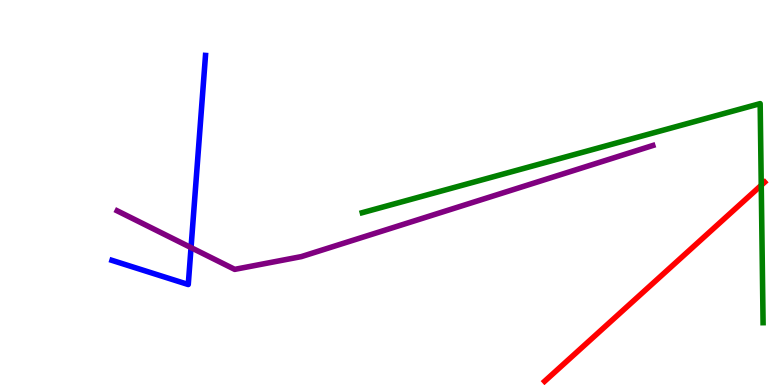[{'lines': ['blue', 'red'], 'intersections': []}, {'lines': ['green', 'red'], 'intersections': [{'x': 9.82, 'y': 5.19}]}, {'lines': ['purple', 'red'], 'intersections': []}, {'lines': ['blue', 'green'], 'intersections': []}, {'lines': ['blue', 'purple'], 'intersections': [{'x': 2.46, 'y': 3.57}]}, {'lines': ['green', 'purple'], 'intersections': []}]